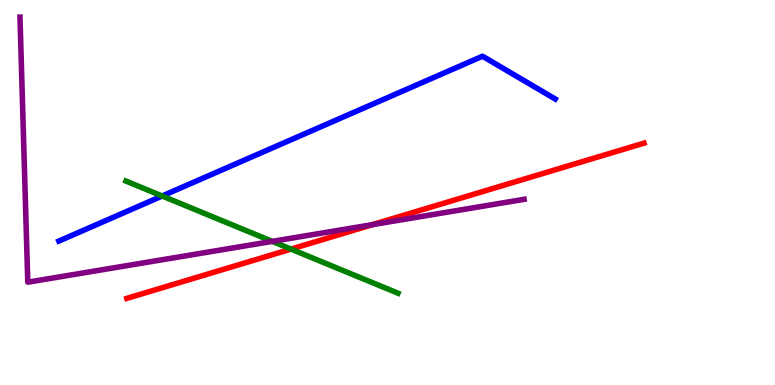[{'lines': ['blue', 'red'], 'intersections': []}, {'lines': ['green', 'red'], 'intersections': [{'x': 3.75, 'y': 3.53}]}, {'lines': ['purple', 'red'], 'intersections': [{'x': 4.81, 'y': 4.17}]}, {'lines': ['blue', 'green'], 'intersections': [{'x': 2.09, 'y': 4.91}]}, {'lines': ['blue', 'purple'], 'intersections': []}, {'lines': ['green', 'purple'], 'intersections': [{'x': 3.51, 'y': 3.73}]}]